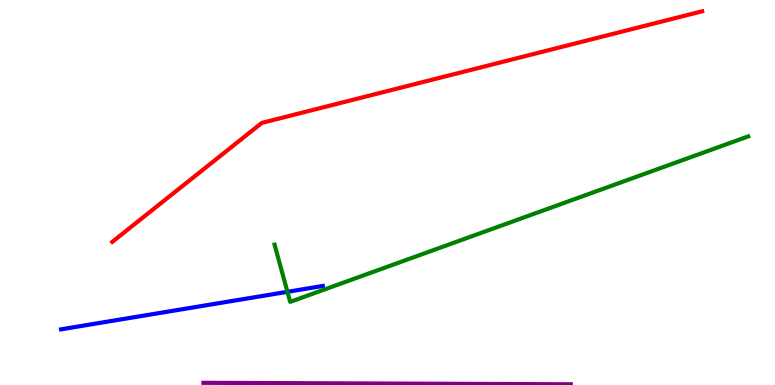[{'lines': ['blue', 'red'], 'intersections': []}, {'lines': ['green', 'red'], 'intersections': []}, {'lines': ['purple', 'red'], 'intersections': []}, {'lines': ['blue', 'green'], 'intersections': [{'x': 3.71, 'y': 2.42}]}, {'lines': ['blue', 'purple'], 'intersections': []}, {'lines': ['green', 'purple'], 'intersections': []}]